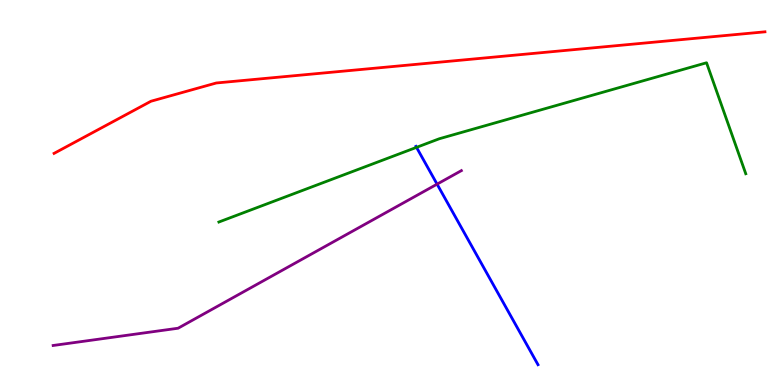[{'lines': ['blue', 'red'], 'intersections': []}, {'lines': ['green', 'red'], 'intersections': []}, {'lines': ['purple', 'red'], 'intersections': []}, {'lines': ['blue', 'green'], 'intersections': [{'x': 5.37, 'y': 6.17}]}, {'lines': ['blue', 'purple'], 'intersections': [{'x': 5.64, 'y': 5.22}]}, {'lines': ['green', 'purple'], 'intersections': []}]